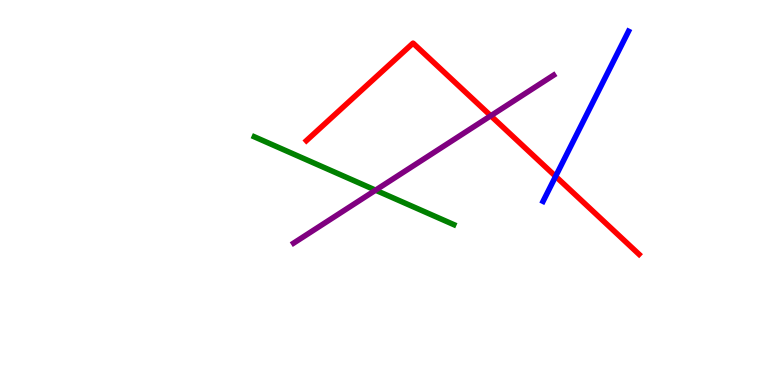[{'lines': ['blue', 'red'], 'intersections': [{'x': 7.17, 'y': 5.42}]}, {'lines': ['green', 'red'], 'intersections': []}, {'lines': ['purple', 'red'], 'intersections': [{'x': 6.33, 'y': 6.99}]}, {'lines': ['blue', 'green'], 'intersections': []}, {'lines': ['blue', 'purple'], 'intersections': []}, {'lines': ['green', 'purple'], 'intersections': [{'x': 4.85, 'y': 5.06}]}]